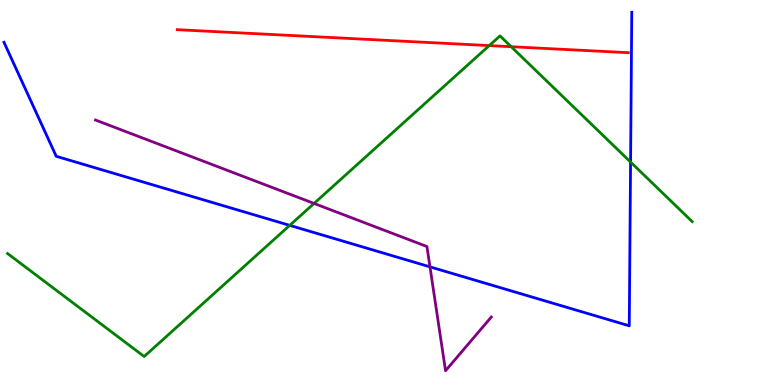[{'lines': ['blue', 'red'], 'intersections': []}, {'lines': ['green', 'red'], 'intersections': [{'x': 6.31, 'y': 8.82}, {'x': 6.6, 'y': 8.79}]}, {'lines': ['purple', 'red'], 'intersections': []}, {'lines': ['blue', 'green'], 'intersections': [{'x': 3.74, 'y': 4.15}, {'x': 8.14, 'y': 5.79}]}, {'lines': ['blue', 'purple'], 'intersections': [{'x': 5.55, 'y': 3.07}]}, {'lines': ['green', 'purple'], 'intersections': [{'x': 4.05, 'y': 4.72}]}]